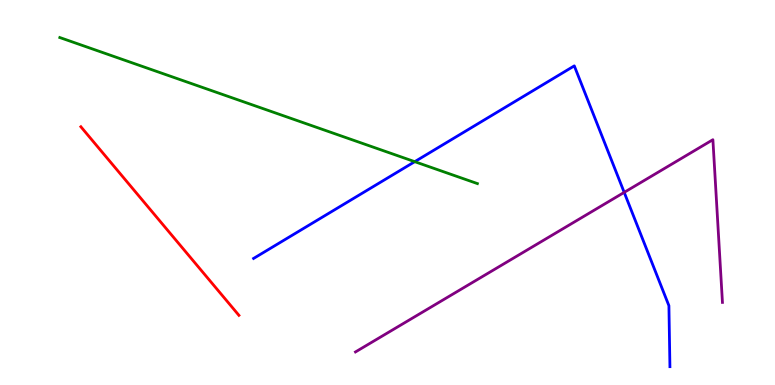[{'lines': ['blue', 'red'], 'intersections': []}, {'lines': ['green', 'red'], 'intersections': []}, {'lines': ['purple', 'red'], 'intersections': []}, {'lines': ['blue', 'green'], 'intersections': [{'x': 5.35, 'y': 5.8}]}, {'lines': ['blue', 'purple'], 'intersections': [{'x': 8.05, 'y': 5.0}]}, {'lines': ['green', 'purple'], 'intersections': []}]